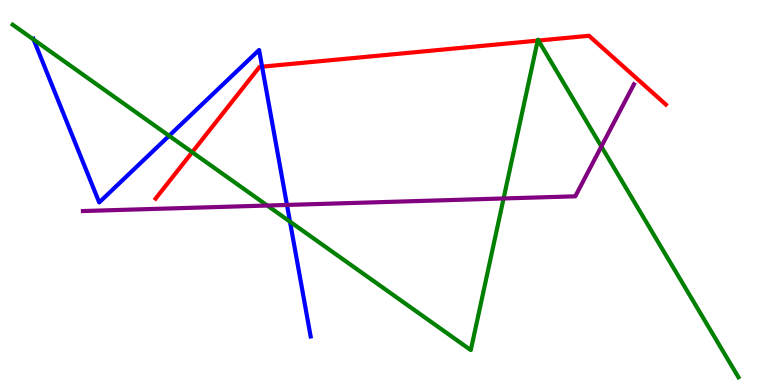[{'lines': ['blue', 'red'], 'intersections': [{'x': 3.38, 'y': 8.27}]}, {'lines': ['green', 'red'], 'intersections': [{'x': 2.48, 'y': 6.05}, {'x': 6.94, 'y': 8.94}, {'x': 6.95, 'y': 8.95}]}, {'lines': ['purple', 'red'], 'intersections': []}, {'lines': ['blue', 'green'], 'intersections': [{'x': 0.434, 'y': 8.97}, {'x': 2.18, 'y': 6.47}, {'x': 3.74, 'y': 4.24}]}, {'lines': ['blue', 'purple'], 'intersections': [{'x': 3.7, 'y': 4.68}]}, {'lines': ['green', 'purple'], 'intersections': [{'x': 3.45, 'y': 4.66}, {'x': 6.5, 'y': 4.85}, {'x': 7.76, 'y': 6.19}]}]